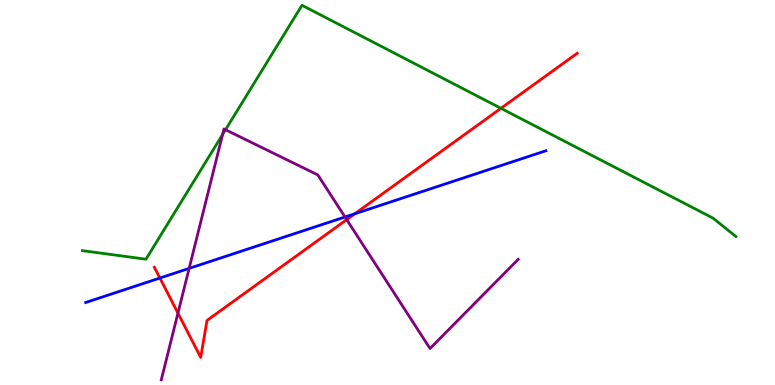[{'lines': ['blue', 'red'], 'intersections': [{'x': 2.06, 'y': 2.78}, {'x': 4.58, 'y': 4.45}]}, {'lines': ['green', 'red'], 'intersections': [{'x': 6.46, 'y': 7.19}]}, {'lines': ['purple', 'red'], 'intersections': [{'x': 2.3, 'y': 1.87}, {'x': 4.47, 'y': 4.3}]}, {'lines': ['blue', 'green'], 'intersections': []}, {'lines': ['blue', 'purple'], 'intersections': [{'x': 2.44, 'y': 3.03}, {'x': 4.45, 'y': 4.36}]}, {'lines': ['green', 'purple'], 'intersections': [{'x': 2.87, 'y': 6.51}, {'x': 2.91, 'y': 6.63}]}]